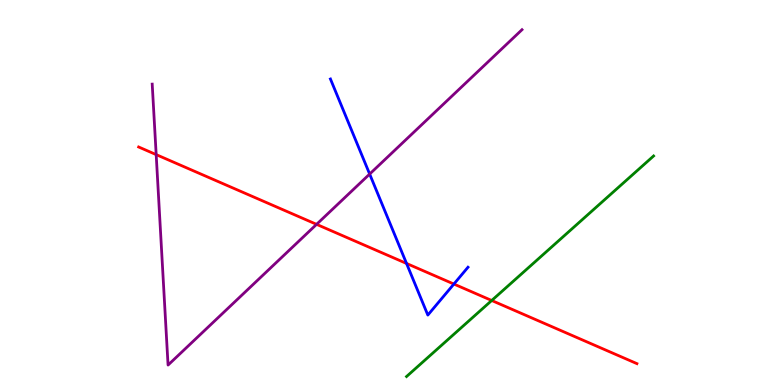[{'lines': ['blue', 'red'], 'intersections': [{'x': 5.25, 'y': 3.16}, {'x': 5.86, 'y': 2.62}]}, {'lines': ['green', 'red'], 'intersections': [{'x': 6.34, 'y': 2.19}]}, {'lines': ['purple', 'red'], 'intersections': [{'x': 2.02, 'y': 5.98}, {'x': 4.08, 'y': 4.17}]}, {'lines': ['blue', 'green'], 'intersections': []}, {'lines': ['blue', 'purple'], 'intersections': [{'x': 4.77, 'y': 5.48}]}, {'lines': ['green', 'purple'], 'intersections': []}]